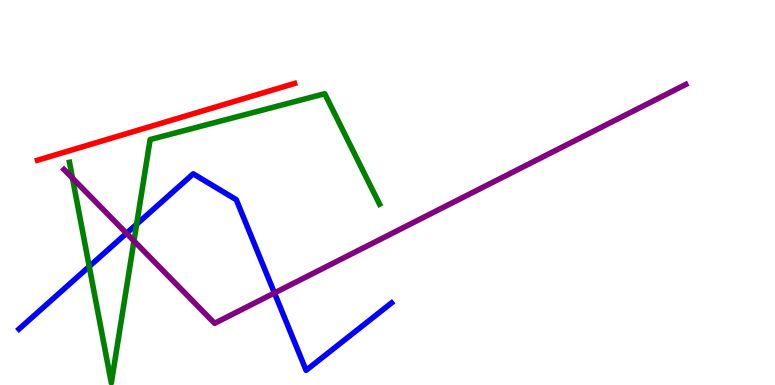[{'lines': ['blue', 'red'], 'intersections': []}, {'lines': ['green', 'red'], 'intersections': []}, {'lines': ['purple', 'red'], 'intersections': []}, {'lines': ['blue', 'green'], 'intersections': [{'x': 1.15, 'y': 3.08}, {'x': 1.76, 'y': 4.18}]}, {'lines': ['blue', 'purple'], 'intersections': [{'x': 1.63, 'y': 3.94}, {'x': 3.54, 'y': 2.39}]}, {'lines': ['green', 'purple'], 'intersections': [{'x': 0.935, 'y': 5.37}, {'x': 1.73, 'y': 3.74}]}]